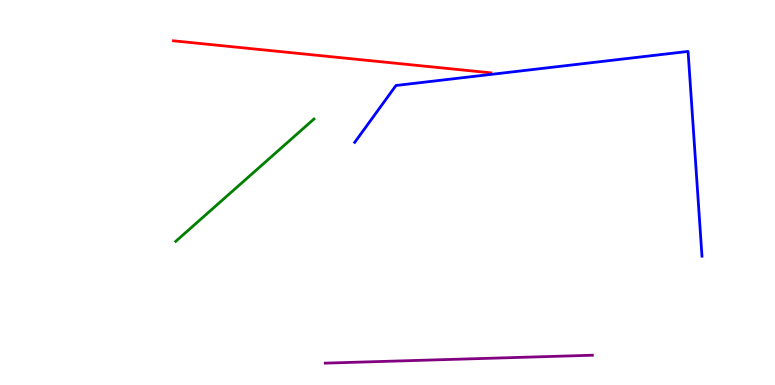[{'lines': ['blue', 'red'], 'intersections': []}, {'lines': ['green', 'red'], 'intersections': []}, {'lines': ['purple', 'red'], 'intersections': []}, {'lines': ['blue', 'green'], 'intersections': []}, {'lines': ['blue', 'purple'], 'intersections': []}, {'lines': ['green', 'purple'], 'intersections': []}]